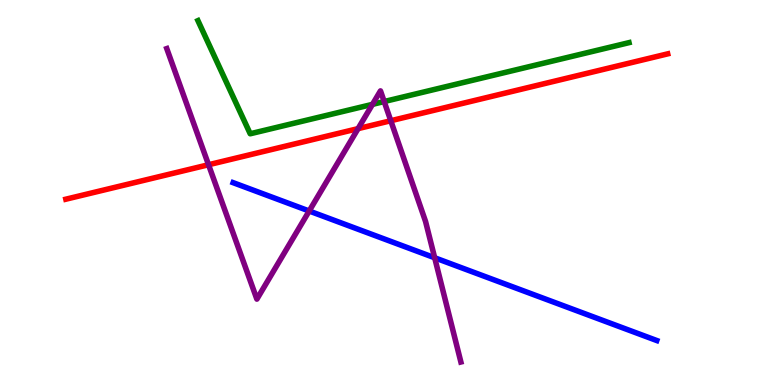[{'lines': ['blue', 'red'], 'intersections': []}, {'lines': ['green', 'red'], 'intersections': []}, {'lines': ['purple', 'red'], 'intersections': [{'x': 2.69, 'y': 5.72}, {'x': 4.62, 'y': 6.66}, {'x': 5.04, 'y': 6.86}]}, {'lines': ['blue', 'green'], 'intersections': []}, {'lines': ['blue', 'purple'], 'intersections': [{'x': 3.99, 'y': 4.52}, {'x': 5.61, 'y': 3.3}]}, {'lines': ['green', 'purple'], 'intersections': [{'x': 4.81, 'y': 7.29}, {'x': 4.96, 'y': 7.36}]}]